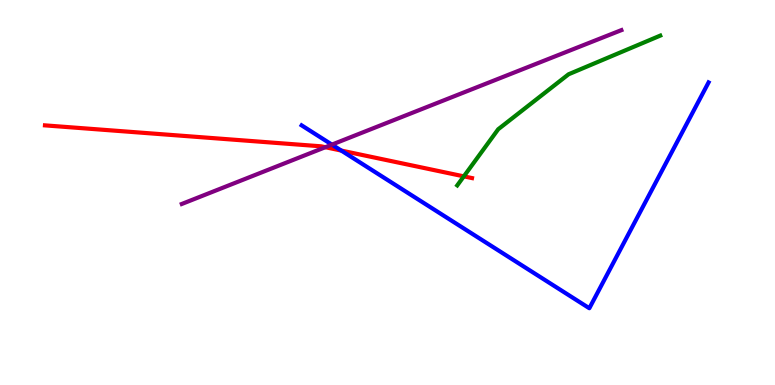[{'lines': ['blue', 'red'], 'intersections': [{'x': 4.4, 'y': 6.09}]}, {'lines': ['green', 'red'], 'intersections': [{'x': 5.98, 'y': 5.42}]}, {'lines': ['purple', 'red'], 'intersections': [{'x': 4.2, 'y': 6.18}]}, {'lines': ['blue', 'green'], 'intersections': []}, {'lines': ['blue', 'purple'], 'intersections': [{'x': 4.28, 'y': 6.24}]}, {'lines': ['green', 'purple'], 'intersections': []}]